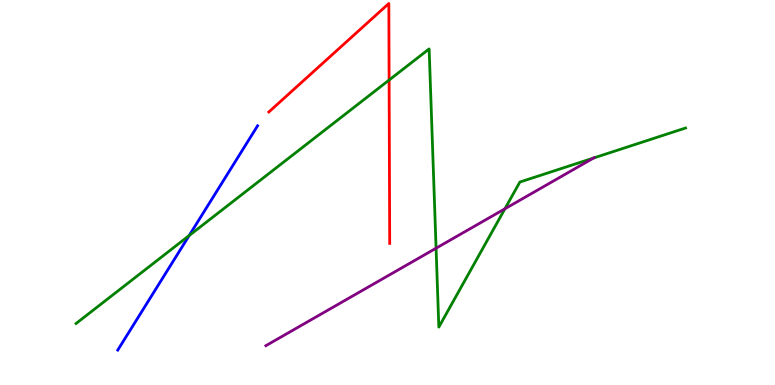[{'lines': ['blue', 'red'], 'intersections': []}, {'lines': ['green', 'red'], 'intersections': [{'x': 5.02, 'y': 7.92}]}, {'lines': ['purple', 'red'], 'intersections': []}, {'lines': ['blue', 'green'], 'intersections': [{'x': 2.44, 'y': 3.88}]}, {'lines': ['blue', 'purple'], 'intersections': []}, {'lines': ['green', 'purple'], 'intersections': [{'x': 5.63, 'y': 3.55}, {'x': 6.52, 'y': 4.58}, {'x': 7.66, 'y': 5.9}]}]